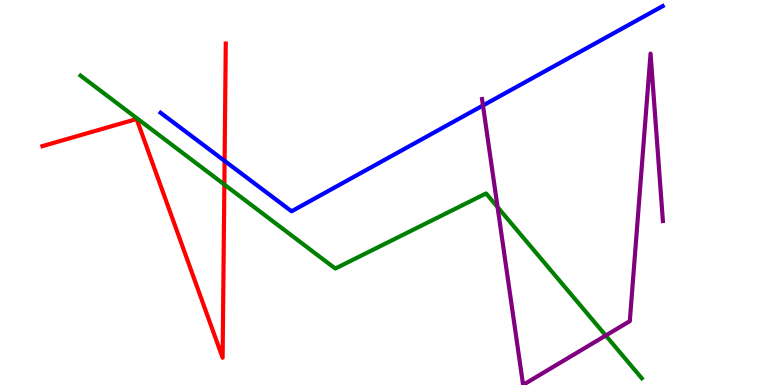[{'lines': ['blue', 'red'], 'intersections': [{'x': 2.9, 'y': 5.82}]}, {'lines': ['green', 'red'], 'intersections': [{'x': 2.89, 'y': 5.21}]}, {'lines': ['purple', 'red'], 'intersections': []}, {'lines': ['blue', 'green'], 'intersections': []}, {'lines': ['blue', 'purple'], 'intersections': [{'x': 6.23, 'y': 7.26}]}, {'lines': ['green', 'purple'], 'intersections': [{'x': 6.42, 'y': 4.62}, {'x': 7.82, 'y': 1.29}]}]